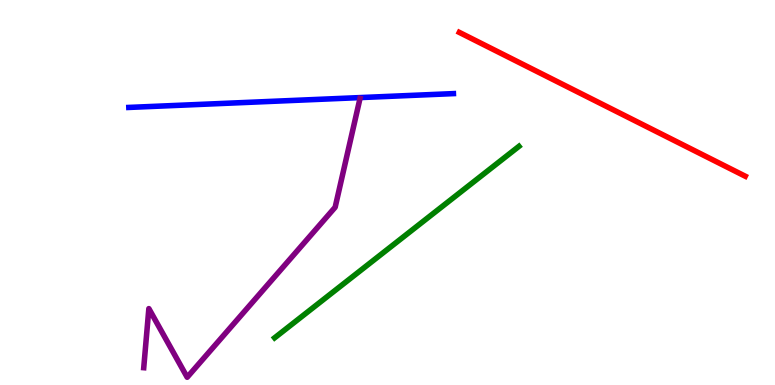[{'lines': ['blue', 'red'], 'intersections': []}, {'lines': ['green', 'red'], 'intersections': []}, {'lines': ['purple', 'red'], 'intersections': []}, {'lines': ['blue', 'green'], 'intersections': []}, {'lines': ['blue', 'purple'], 'intersections': []}, {'lines': ['green', 'purple'], 'intersections': []}]